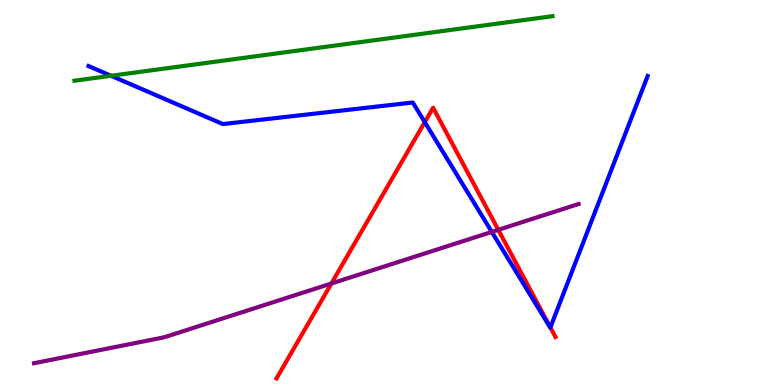[{'lines': ['blue', 'red'], 'intersections': [{'x': 5.48, 'y': 6.83}, {'x': 7.1, 'y': 1.5}]}, {'lines': ['green', 'red'], 'intersections': []}, {'lines': ['purple', 'red'], 'intersections': [{'x': 4.28, 'y': 2.64}, {'x': 6.43, 'y': 4.03}]}, {'lines': ['blue', 'green'], 'intersections': [{'x': 1.43, 'y': 8.03}]}, {'lines': ['blue', 'purple'], 'intersections': [{'x': 6.35, 'y': 3.98}]}, {'lines': ['green', 'purple'], 'intersections': []}]